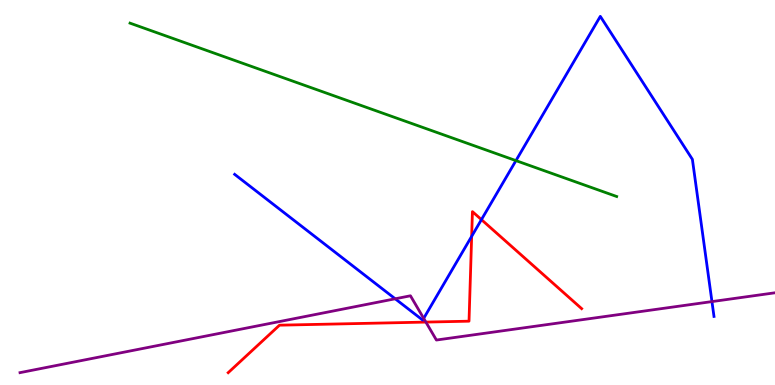[{'lines': ['blue', 'red'], 'intersections': [{'x': 6.09, 'y': 3.86}, {'x': 6.21, 'y': 4.3}]}, {'lines': ['green', 'red'], 'intersections': []}, {'lines': ['purple', 'red'], 'intersections': [{'x': 5.5, 'y': 1.63}]}, {'lines': ['blue', 'green'], 'intersections': [{'x': 6.66, 'y': 5.83}]}, {'lines': ['blue', 'purple'], 'intersections': [{'x': 5.1, 'y': 2.24}, {'x': 5.47, 'y': 1.73}, {'x': 9.19, 'y': 2.17}]}, {'lines': ['green', 'purple'], 'intersections': []}]